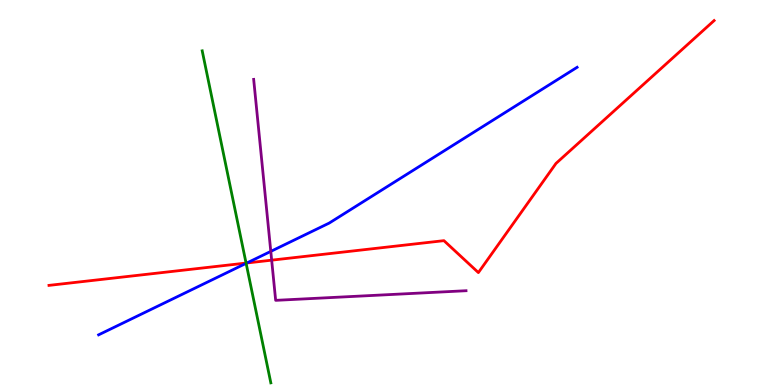[{'lines': ['blue', 'red'], 'intersections': [{'x': 3.19, 'y': 3.17}]}, {'lines': ['green', 'red'], 'intersections': [{'x': 3.18, 'y': 3.17}]}, {'lines': ['purple', 'red'], 'intersections': [{'x': 3.51, 'y': 3.24}]}, {'lines': ['blue', 'green'], 'intersections': [{'x': 3.18, 'y': 3.16}]}, {'lines': ['blue', 'purple'], 'intersections': [{'x': 3.49, 'y': 3.47}]}, {'lines': ['green', 'purple'], 'intersections': []}]